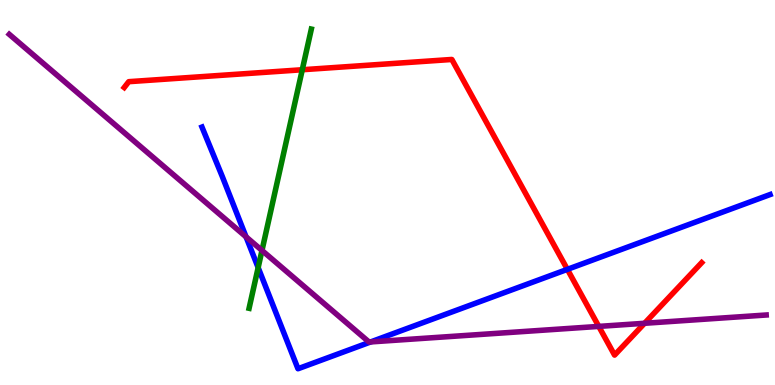[{'lines': ['blue', 'red'], 'intersections': [{'x': 7.32, 'y': 3.0}]}, {'lines': ['green', 'red'], 'intersections': [{'x': 3.9, 'y': 8.19}]}, {'lines': ['purple', 'red'], 'intersections': [{'x': 7.73, 'y': 1.52}, {'x': 8.32, 'y': 1.6}]}, {'lines': ['blue', 'green'], 'intersections': [{'x': 3.33, 'y': 3.05}]}, {'lines': ['blue', 'purple'], 'intersections': [{'x': 3.17, 'y': 3.85}, {'x': 4.78, 'y': 1.12}]}, {'lines': ['green', 'purple'], 'intersections': [{'x': 3.38, 'y': 3.49}]}]